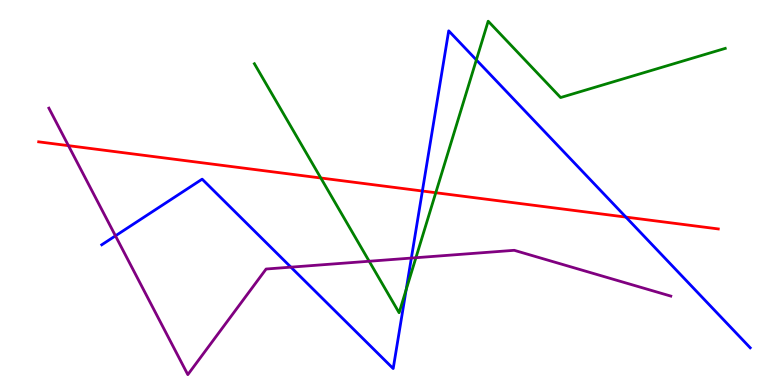[{'lines': ['blue', 'red'], 'intersections': [{'x': 5.45, 'y': 5.04}, {'x': 8.08, 'y': 4.36}]}, {'lines': ['green', 'red'], 'intersections': [{'x': 4.14, 'y': 5.38}, {'x': 5.62, 'y': 4.99}]}, {'lines': ['purple', 'red'], 'intersections': [{'x': 0.883, 'y': 6.22}]}, {'lines': ['blue', 'green'], 'intersections': [{'x': 5.24, 'y': 2.48}, {'x': 6.15, 'y': 8.44}]}, {'lines': ['blue', 'purple'], 'intersections': [{'x': 1.49, 'y': 3.87}, {'x': 3.75, 'y': 3.06}, {'x': 5.31, 'y': 3.3}]}, {'lines': ['green', 'purple'], 'intersections': [{'x': 4.76, 'y': 3.21}, {'x': 5.37, 'y': 3.31}]}]